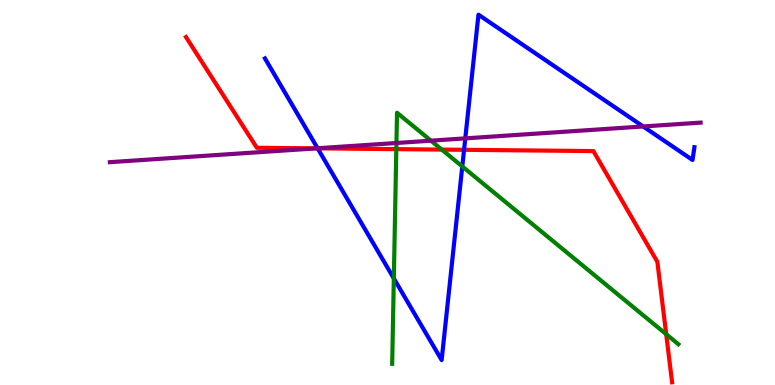[{'lines': ['blue', 'red'], 'intersections': [{'x': 4.1, 'y': 6.15}, {'x': 5.99, 'y': 6.11}]}, {'lines': ['green', 'red'], 'intersections': [{'x': 5.11, 'y': 6.13}, {'x': 5.7, 'y': 6.11}, {'x': 8.6, 'y': 1.32}]}, {'lines': ['purple', 'red'], 'intersections': [{'x': 4.08, 'y': 6.15}]}, {'lines': ['blue', 'green'], 'intersections': [{'x': 5.08, 'y': 2.77}, {'x': 5.96, 'y': 5.68}]}, {'lines': ['blue', 'purple'], 'intersections': [{'x': 4.1, 'y': 6.15}, {'x': 6.0, 'y': 6.41}, {'x': 8.3, 'y': 6.72}]}, {'lines': ['green', 'purple'], 'intersections': [{'x': 5.12, 'y': 6.29}, {'x': 5.56, 'y': 6.35}]}]